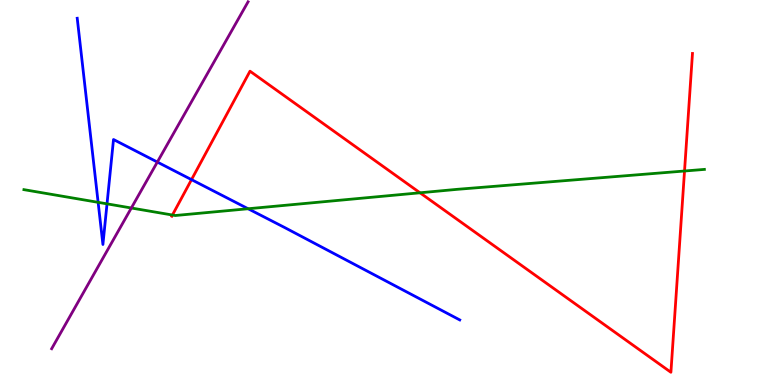[{'lines': ['blue', 'red'], 'intersections': [{'x': 2.47, 'y': 5.33}]}, {'lines': ['green', 'red'], 'intersections': [{'x': 2.22, 'y': 4.41}, {'x': 5.42, 'y': 4.99}, {'x': 8.83, 'y': 5.56}]}, {'lines': ['purple', 'red'], 'intersections': []}, {'lines': ['blue', 'green'], 'intersections': [{'x': 1.27, 'y': 4.74}, {'x': 1.38, 'y': 4.71}, {'x': 3.2, 'y': 4.58}]}, {'lines': ['blue', 'purple'], 'intersections': [{'x': 2.03, 'y': 5.79}]}, {'lines': ['green', 'purple'], 'intersections': [{'x': 1.69, 'y': 4.6}]}]